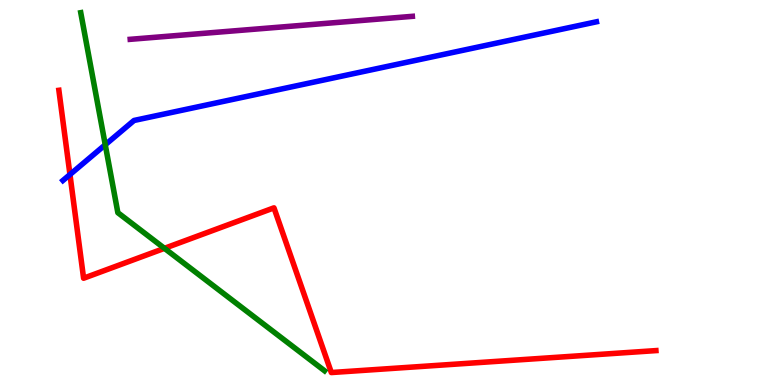[{'lines': ['blue', 'red'], 'intersections': [{'x': 0.903, 'y': 5.47}]}, {'lines': ['green', 'red'], 'intersections': [{'x': 2.12, 'y': 3.55}]}, {'lines': ['purple', 'red'], 'intersections': []}, {'lines': ['blue', 'green'], 'intersections': [{'x': 1.36, 'y': 6.24}]}, {'lines': ['blue', 'purple'], 'intersections': []}, {'lines': ['green', 'purple'], 'intersections': []}]